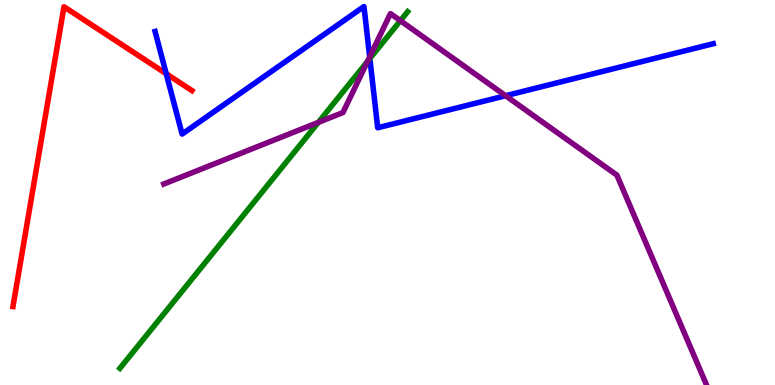[{'lines': ['blue', 'red'], 'intersections': [{'x': 2.14, 'y': 8.08}]}, {'lines': ['green', 'red'], 'intersections': []}, {'lines': ['purple', 'red'], 'intersections': []}, {'lines': ['blue', 'green'], 'intersections': [{'x': 4.77, 'y': 8.48}]}, {'lines': ['blue', 'purple'], 'intersections': [{'x': 4.77, 'y': 8.52}, {'x': 6.52, 'y': 7.51}]}, {'lines': ['green', 'purple'], 'intersections': [{'x': 4.11, 'y': 6.82}, {'x': 4.74, 'y': 8.4}, {'x': 5.17, 'y': 9.46}]}]